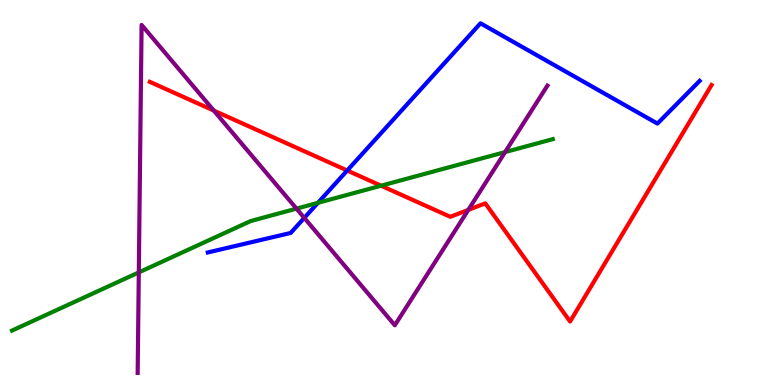[{'lines': ['blue', 'red'], 'intersections': [{'x': 4.48, 'y': 5.57}]}, {'lines': ['green', 'red'], 'intersections': [{'x': 4.92, 'y': 5.18}]}, {'lines': ['purple', 'red'], 'intersections': [{'x': 2.76, 'y': 7.13}, {'x': 6.04, 'y': 4.55}]}, {'lines': ['blue', 'green'], 'intersections': [{'x': 4.1, 'y': 4.73}]}, {'lines': ['blue', 'purple'], 'intersections': [{'x': 3.93, 'y': 4.34}]}, {'lines': ['green', 'purple'], 'intersections': [{'x': 1.79, 'y': 2.92}, {'x': 3.83, 'y': 4.58}, {'x': 6.52, 'y': 6.05}]}]